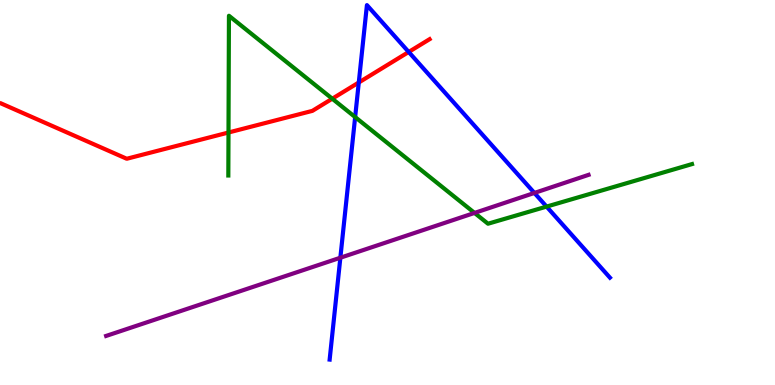[{'lines': ['blue', 'red'], 'intersections': [{'x': 4.63, 'y': 7.86}, {'x': 5.27, 'y': 8.65}]}, {'lines': ['green', 'red'], 'intersections': [{'x': 2.95, 'y': 6.56}, {'x': 4.29, 'y': 7.44}]}, {'lines': ['purple', 'red'], 'intersections': []}, {'lines': ['blue', 'green'], 'intersections': [{'x': 4.58, 'y': 6.96}, {'x': 7.05, 'y': 4.63}]}, {'lines': ['blue', 'purple'], 'intersections': [{'x': 4.39, 'y': 3.31}, {'x': 6.9, 'y': 4.99}]}, {'lines': ['green', 'purple'], 'intersections': [{'x': 6.12, 'y': 4.47}]}]